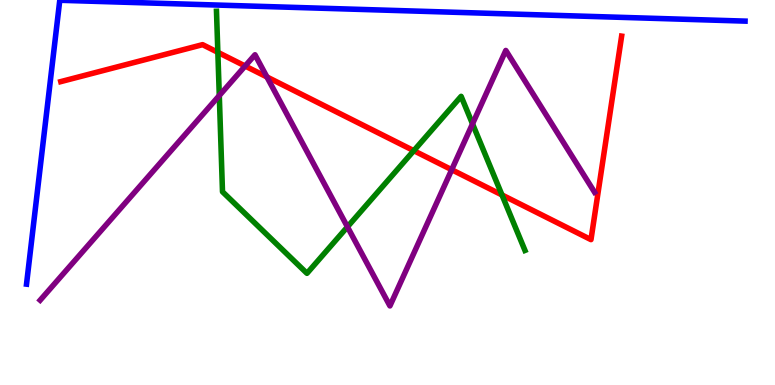[{'lines': ['blue', 'red'], 'intersections': []}, {'lines': ['green', 'red'], 'intersections': [{'x': 2.81, 'y': 8.64}, {'x': 5.34, 'y': 6.09}, {'x': 6.48, 'y': 4.94}]}, {'lines': ['purple', 'red'], 'intersections': [{'x': 3.16, 'y': 8.29}, {'x': 3.44, 'y': 8.0}, {'x': 5.83, 'y': 5.59}]}, {'lines': ['blue', 'green'], 'intersections': []}, {'lines': ['blue', 'purple'], 'intersections': []}, {'lines': ['green', 'purple'], 'intersections': [{'x': 2.83, 'y': 7.52}, {'x': 4.48, 'y': 4.11}, {'x': 6.1, 'y': 6.78}]}]